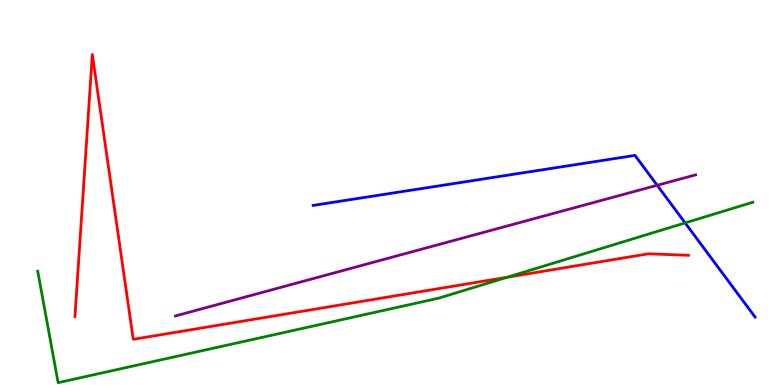[{'lines': ['blue', 'red'], 'intersections': []}, {'lines': ['green', 'red'], 'intersections': [{'x': 6.54, 'y': 2.8}]}, {'lines': ['purple', 'red'], 'intersections': []}, {'lines': ['blue', 'green'], 'intersections': [{'x': 8.84, 'y': 4.21}]}, {'lines': ['blue', 'purple'], 'intersections': [{'x': 8.48, 'y': 5.19}]}, {'lines': ['green', 'purple'], 'intersections': []}]